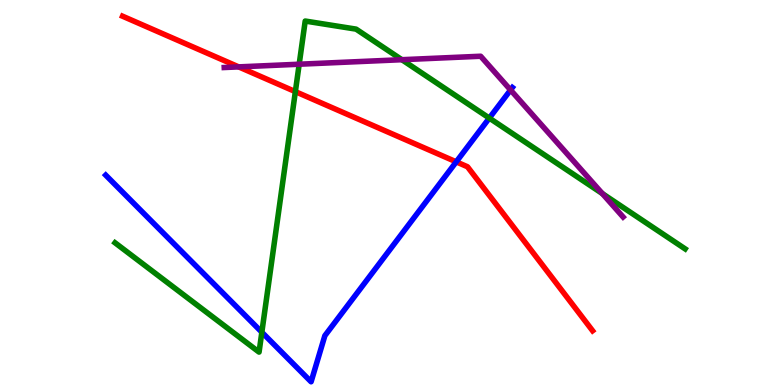[{'lines': ['blue', 'red'], 'intersections': [{'x': 5.89, 'y': 5.8}]}, {'lines': ['green', 'red'], 'intersections': [{'x': 3.81, 'y': 7.62}]}, {'lines': ['purple', 'red'], 'intersections': [{'x': 3.08, 'y': 8.26}]}, {'lines': ['blue', 'green'], 'intersections': [{'x': 3.38, 'y': 1.37}, {'x': 6.31, 'y': 6.93}]}, {'lines': ['blue', 'purple'], 'intersections': [{'x': 6.59, 'y': 7.66}]}, {'lines': ['green', 'purple'], 'intersections': [{'x': 3.86, 'y': 8.33}, {'x': 5.19, 'y': 8.45}, {'x': 7.77, 'y': 4.97}]}]